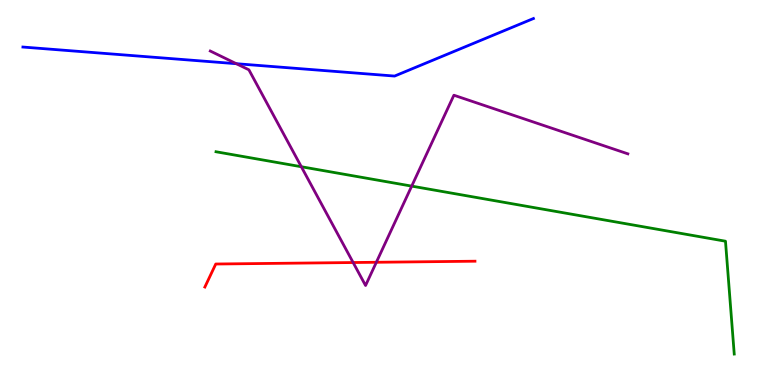[{'lines': ['blue', 'red'], 'intersections': []}, {'lines': ['green', 'red'], 'intersections': []}, {'lines': ['purple', 'red'], 'intersections': [{'x': 4.56, 'y': 3.18}, {'x': 4.86, 'y': 3.19}]}, {'lines': ['blue', 'green'], 'intersections': []}, {'lines': ['blue', 'purple'], 'intersections': [{'x': 3.05, 'y': 8.35}]}, {'lines': ['green', 'purple'], 'intersections': [{'x': 3.89, 'y': 5.67}, {'x': 5.31, 'y': 5.17}]}]